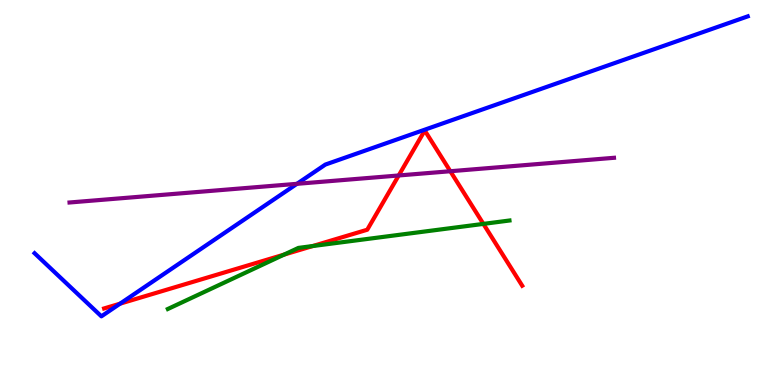[{'lines': ['blue', 'red'], 'intersections': [{'x': 1.55, 'y': 2.11}]}, {'lines': ['green', 'red'], 'intersections': [{'x': 3.67, 'y': 3.39}, {'x': 4.03, 'y': 3.61}, {'x': 6.24, 'y': 4.18}]}, {'lines': ['purple', 'red'], 'intersections': [{'x': 5.14, 'y': 5.44}, {'x': 5.81, 'y': 5.55}]}, {'lines': ['blue', 'green'], 'intersections': []}, {'lines': ['blue', 'purple'], 'intersections': [{'x': 3.83, 'y': 5.23}]}, {'lines': ['green', 'purple'], 'intersections': []}]